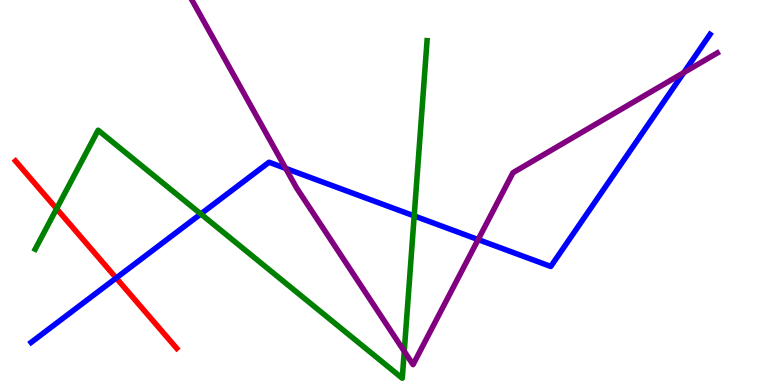[{'lines': ['blue', 'red'], 'intersections': [{'x': 1.5, 'y': 2.78}]}, {'lines': ['green', 'red'], 'intersections': [{'x': 0.73, 'y': 4.58}]}, {'lines': ['purple', 'red'], 'intersections': []}, {'lines': ['blue', 'green'], 'intersections': [{'x': 2.59, 'y': 4.44}, {'x': 5.34, 'y': 4.39}]}, {'lines': ['blue', 'purple'], 'intersections': [{'x': 3.69, 'y': 5.63}, {'x': 6.17, 'y': 3.78}, {'x': 8.82, 'y': 8.11}]}, {'lines': ['green', 'purple'], 'intersections': [{'x': 5.22, 'y': 0.875}]}]